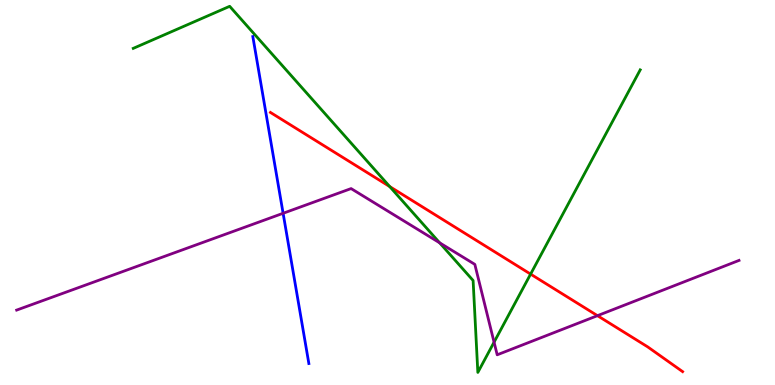[{'lines': ['blue', 'red'], 'intersections': []}, {'lines': ['green', 'red'], 'intersections': [{'x': 5.03, 'y': 5.15}, {'x': 6.85, 'y': 2.88}]}, {'lines': ['purple', 'red'], 'intersections': [{'x': 7.71, 'y': 1.8}]}, {'lines': ['blue', 'green'], 'intersections': []}, {'lines': ['blue', 'purple'], 'intersections': [{'x': 3.65, 'y': 4.46}]}, {'lines': ['green', 'purple'], 'intersections': [{'x': 5.67, 'y': 3.69}, {'x': 6.38, 'y': 1.11}]}]